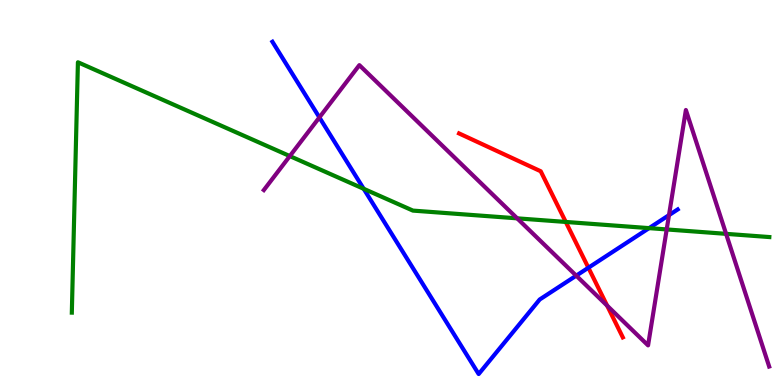[{'lines': ['blue', 'red'], 'intersections': [{'x': 7.59, 'y': 3.05}]}, {'lines': ['green', 'red'], 'intersections': [{'x': 7.3, 'y': 4.24}]}, {'lines': ['purple', 'red'], 'intersections': [{'x': 7.83, 'y': 2.06}]}, {'lines': ['blue', 'green'], 'intersections': [{'x': 4.69, 'y': 5.1}, {'x': 8.38, 'y': 4.07}]}, {'lines': ['blue', 'purple'], 'intersections': [{'x': 4.12, 'y': 6.95}, {'x': 7.44, 'y': 2.84}, {'x': 8.63, 'y': 4.41}]}, {'lines': ['green', 'purple'], 'intersections': [{'x': 3.74, 'y': 5.95}, {'x': 6.67, 'y': 4.33}, {'x': 8.6, 'y': 4.04}, {'x': 9.37, 'y': 3.93}]}]